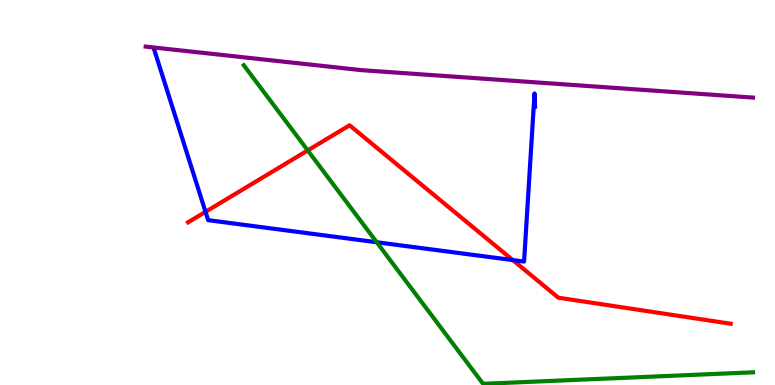[{'lines': ['blue', 'red'], 'intersections': [{'x': 2.65, 'y': 4.5}, {'x': 6.62, 'y': 3.24}]}, {'lines': ['green', 'red'], 'intersections': [{'x': 3.97, 'y': 6.09}]}, {'lines': ['purple', 'red'], 'intersections': []}, {'lines': ['blue', 'green'], 'intersections': [{'x': 4.86, 'y': 3.71}]}, {'lines': ['blue', 'purple'], 'intersections': []}, {'lines': ['green', 'purple'], 'intersections': []}]